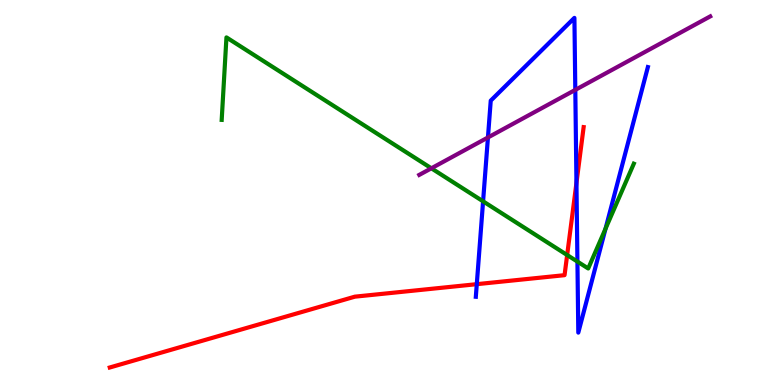[{'lines': ['blue', 'red'], 'intersections': [{'x': 6.15, 'y': 2.62}, {'x': 7.44, 'y': 5.25}]}, {'lines': ['green', 'red'], 'intersections': [{'x': 7.32, 'y': 3.38}]}, {'lines': ['purple', 'red'], 'intersections': []}, {'lines': ['blue', 'green'], 'intersections': [{'x': 6.23, 'y': 4.77}, {'x': 7.45, 'y': 3.21}, {'x': 7.81, 'y': 4.06}]}, {'lines': ['blue', 'purple'], 'intersections': [{'x': 6.3, 'y': 6.43}, {'x': 7.42, 'y': 7.67}]}, {'lines': ['green', 'purple'], 'intersections': [{'x': 5.57, 'y': 5.63}]}]